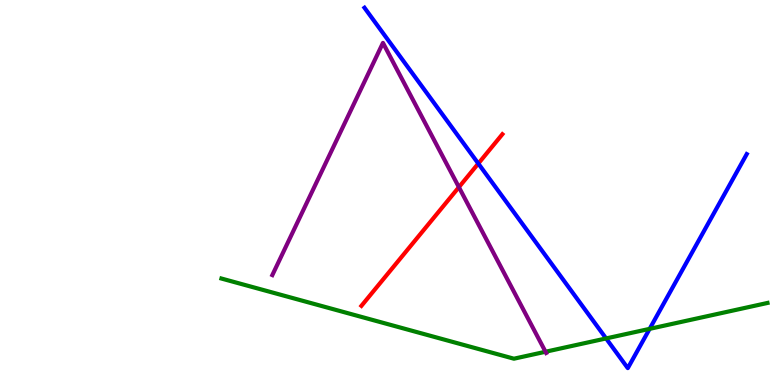[{'lines': ['blue', 'red'], 'intersections': [{'x': 6.17, 'y': 5.75}]}, {'lines': ['green', 'red'], 'intersections': []}, {'lines': ['purple', 'red'], 'intersections': [{'x': 5.92, 'y': 5.14}]}, {'lines': ['blue', 'green'], 'intersections': [{'x': 7.82, 'y': 1.21}, {'x': 8.38, 'y': 1.46}]}, {'lines': ['blue', 'purple'], 'intersections': []}, {'lines': ['green', 'purple'], 'intersections': [{'x': 7.04, 'y': 0.864}]}]